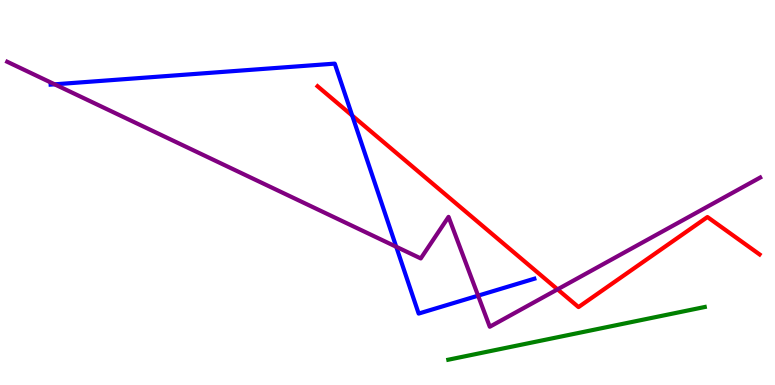[{'lines': ['blue', 'red'], 'intersections': [{'x': 4.54, 'y': 7.0}]}, {'lines': ['green', 'red'], 'intersections': []}, {'lines': ['purple', 'red'], 'intersections': [{'x': 7.19, 'y': 2.48}]}, {'lines': ['blue', 'green'], 'intersections': []}, {'lines': ['blue', 'purple'], 'intersections': [{'x': 0.705, 'y': 7.81}, {'x': 5.11, 'y': 3.59}, {'x': 6.17, 'y': 2.32}]}, {'lines': ['green', 'purple'], 'intersections': []}]